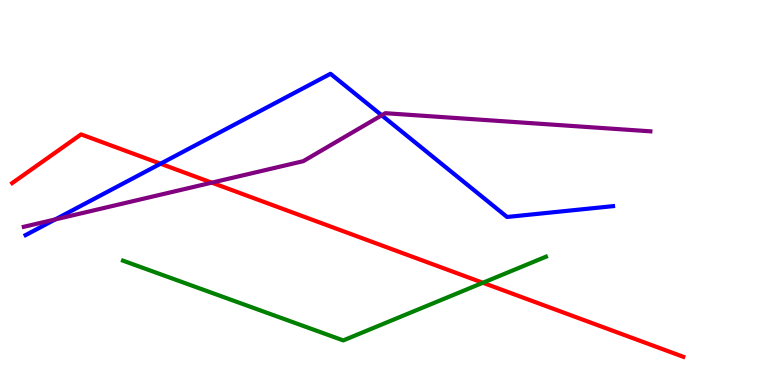[{'lines': ['blue', 'red'], 'intersections': [{'x': 2.07, 'y': 5.75}]}, {'lines': ['green', 'red'], 'intersections': [{'x': 6.23, 'y': 2.66}]}, {'lines': ['purple', 'red'], 'intersections': [{'x': 2.73, 'y': 5.26}]}, {'lines': ['blue', 'green'], 'intersections': []}, {'lines': ['blue', 'purple'], 'intersections': [{'x': 0.713, 'y': 4.3}, {'x': 4.93, 'y': 7.01}]}, {'lines': ['green', 'purple'], 'intersections': []}]